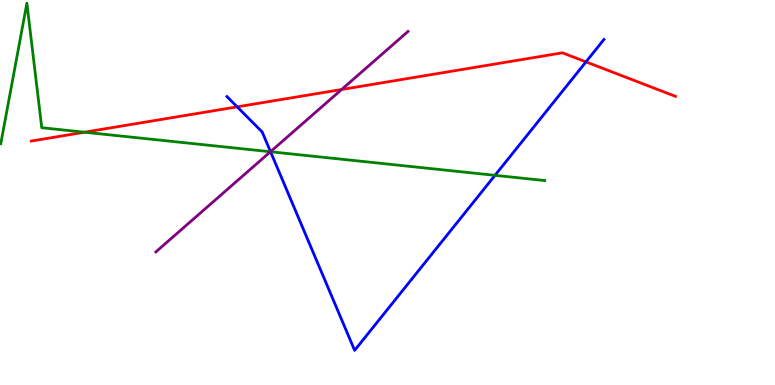[{'lines': ['blue', 'red'], 'intersections': [{'x': 3.06, 'y': 7.22}, {'x': 7.56, 'y': 8.39}]}, {'lines': ['green', 'red'], 'intersections': [{'x': 1.09, 'y': 6.57}]}, {'lines': ['purple', 'red'], 'intersections': [{'x': 4.41, 'y': 7.68}]}, {'lines': ['blue', 'green'], 'intersections': [{'x': 3.49, 'y': 6.06}, {'x': 6.39, 'y': 5.45}]}, {'lines': ['blue', 'purple'], 'intersections': [{'x': 3.49, 'y': 6.06}]}, {'lines': ['green', 'purple'], 'intersections': [{'x': 3.49, 'y': 6.06}]}]